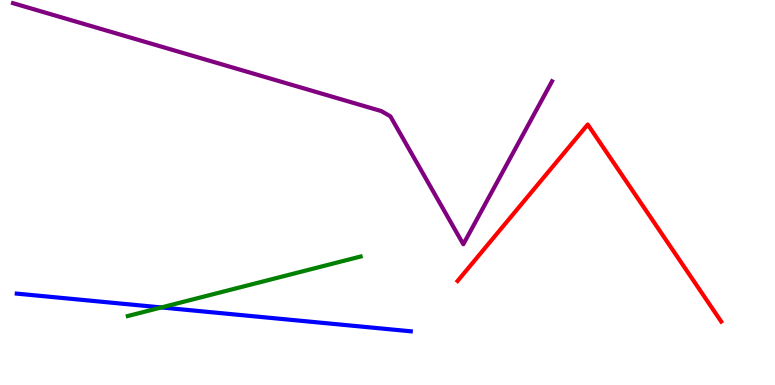[{'lines': ['blue', 'red'], 'intersections': []}, {'lines': ['green', 'red'], 'intersections': []}, {'lines': ['purple', 'red'], 'intersections': []}, {'lines': ['blue', 'green'], 'intersections': [{'x': 2.08, 'y': 2.01}]}, {'lines': ['blue', 'purple'], 'intersections': []}, {'lines': ['green', 'purple'], 'intersections': []}]